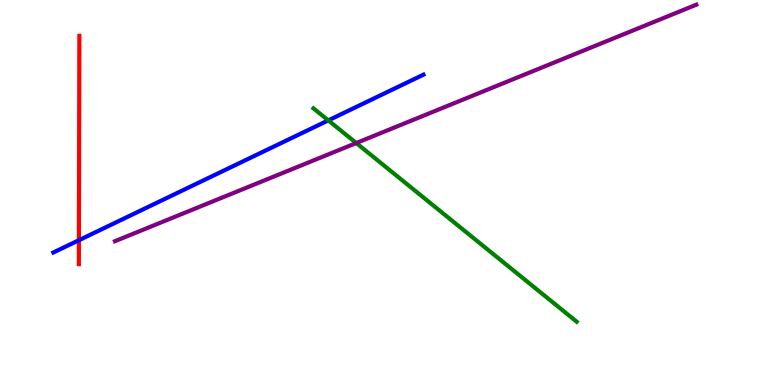[{'lines': ['blue', 'red'], 'intersections': [{'x': 1.02, 'y': 3.76}]}, {'lines': ['green', 'red'], 'intersections': []}, {'lines': ['purple', 'red'], 'intersections': []}, {'lines': ['blue', 'green'], 'intersections': [{'x': 4.24, 'y': 6.87}]}, {'lines': ['blue', 'purple'], 'intersections': []}, {'lines': ['green', 'purple'], 'intersections': [{'x': 4.6, 'y': 6.28}]}]